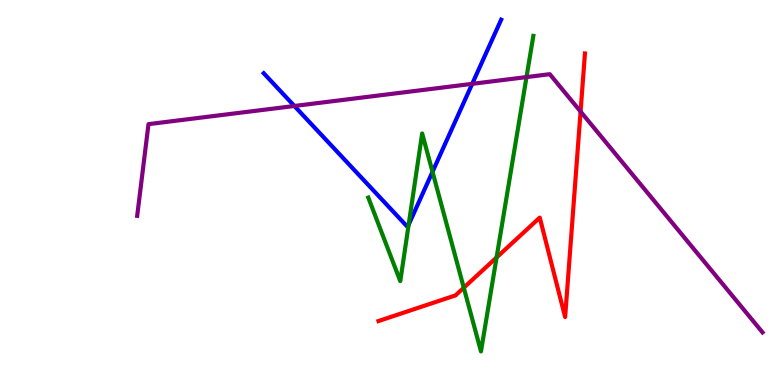[{'lines': ['blue', 'red'], 'intersections': []}, {'lines': ['green', 'red'], 'intersections': [{'x': 5.98, 'y': 2.53}, {'x': 6.41, 'y': 3.31}]}, {'lines': ['purple', 'red'], 'intersections': [{'x': 7.49, 'y': 7.1}]}, {'lines': ['blue', 'green'], 'intersections': [{'x': 5.27, 'y': 4.16}, {'x': 5.58, 'y': 5.54}]}, {'lines': ['blue', 'purple'], 'intersections': [{'x': 3.8, 'y': 7.25}, {'x': 6.09, 'y': 7.82}]}, {'lines': ['green', 'purple'], 'intersections': [{'x': 6.79, 'y': 8.0}]}]